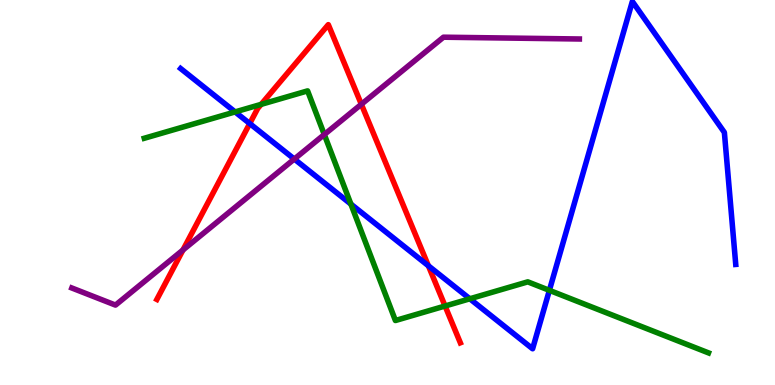[{'lines': ['blue', 'red'], 'intersections': [{'x': 3.22, 'y': 6.79}, {'x': 5.53, 'y': 3.1}]}, {'lines': ['green', 'red'], 'intersections': [{'x': 3.37, 'y': 7.29}, {'x': 5.74, 'y': 2.05}]}, {'lines': ['purple', 'red'], 'intersections': [{'x': 2.36, 'y': 3.51}, {'x': 4.66, 'y': 7.29}]}, {'lines': ['blue', 'green'], 'intersections': [{'x': 3.03, 'y': 7.09}, {'x': 4.53, 'y': 4.7}, {'x': 6.06, 'y': 2.24}, {'x': 7.09, 'y': 2.46}]}, {'lines': ['blue', 'purple'], 'intersections': [{'x': 3.8, 'y': 5.87}]}, {'lines': ['green', 'purple'], 'intersections': [{'x': 4.18, 'y': 6.51}]}]